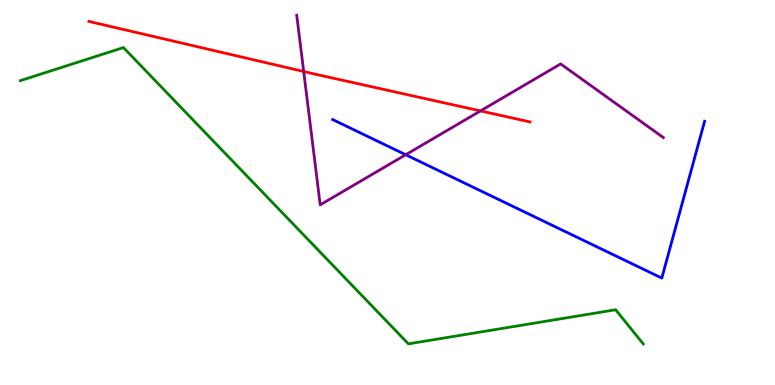[{'lines': ['blue', 'red'], 'intersections': []}, {'lines': ['green', 'red'], 'intersections': []}, {'lines': ['purple', 'red'], 'intersections': [{'x': 3.92, 'y': 8.14}, {'x': 6.2, 'y': 7.12}]}, {'lines': ['blue', 'green'], 'intersections': []}, {'lines': ['blue', 'purple'], 'intersections': [{'x': 5.23, 'y': 5.98}]}, {'lines': ['green', 'purple'], 'intersections': []}]